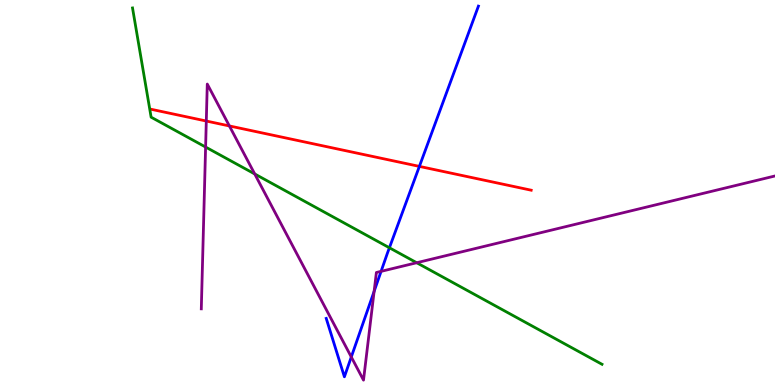[{'lines': ['blue', 'red'], 'intersections': [{'x': 5.41, 'y': 5.68}]}, {'lines': ['green', 'red'], 'intersections': []}, {'lines': ['purple', 'red'], 'intersections': [{'x': 2.66, 'y': 6.86}, {'x': 2.96, 'y': 6.73}]}, {'lines': ['blue', 'green'], 'intersections': [{'x': 5.02, 'y': 3.56}]}, {'lines': ['blue', 'purple'], 'intersections': [{'x': 4.53, 'y': 0.728}, {'x': 4.83, 'y': 2.43}, {'x': 4.92, 'y': 2.95}]}, {'lines': ['green', 'purple'], 'intersections': [{'x': 2.65, 'y': 6.18}, {'x': 3.29, 'y': 5.48}, {'x': 5.38, 'y': 3.18}]}]